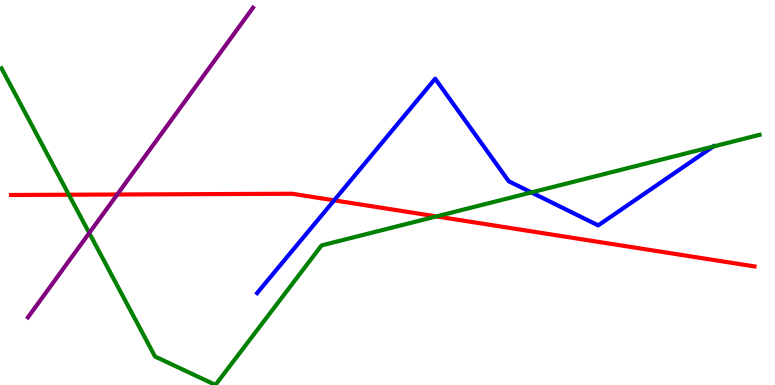[{'lines': ['blue', 'red'], 'intersections': [{'x': 4.31, 'y': 4.8}]}, {'lines': ['green', 'red'], 'intersections': [{'x': 0.888, 'y': 4.94}, {'x': 5.63, 'y': 4.38}]}, {'lines': ['purple', 'red'], 'intersections': [{'x': 1.51, 'y': 4.95}]}, {'lines': ['blue', 'green'], 'intersections': [{'x': 6.86, 'y': 5.0}, {'x': 9.2, 'y': 6.19}]}, {'lines': ['blue', 'purple'], 'intersections': []}, {'lines': ['green', 'purple'], 'intersections': [{'x': 1.15, 'y': 3.95}]}]